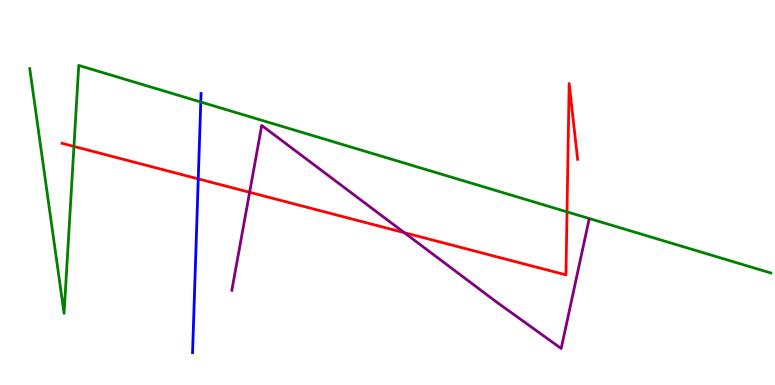[{'lines': ['blue', 'red'], 'intersections': [{'x': 2.56, 'y': 5.35}]}, {'lines': ['green', 'red'], 'intersections': [{'x': 0.954, 'y': 6.2}, {'x': 7.32, 'y': 4.5}]}, {'lines': ['purple', 'red'], 'intersections': [{'x': 3.22, 'y': 5.01}, {'x': 5.22, 'y': 3.96}]}, {'lines': ['blue', 'green'], 'intersections': [{'x': 2.59, 'y': 7.35}]}, {'lines': ['blue', 'purple'], 'intersections': []}, {'lines': ['green', 'purple'], 'intersections': []}]